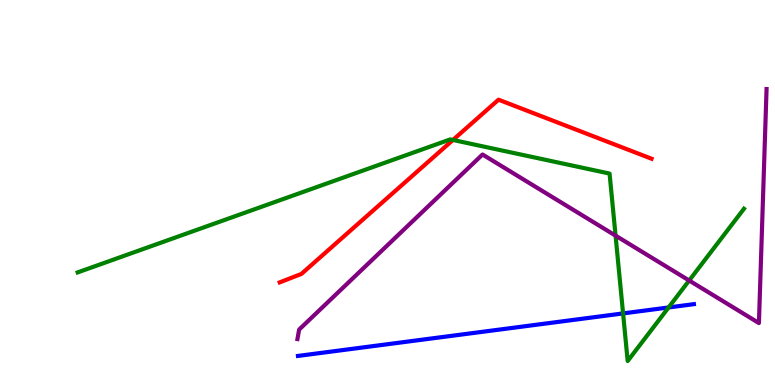[{'lines': ['blue', 'red'], 'intersections': []}, {'lines': ['green', 'red'], 'intersections': [{'x': 5.84, 'y': 6.36}]}, {'lines': ['purple', 'red'], 'intersections': []}, {'lines': ['blue', 'green'], 'intersections': [{'x': 8.04, 'y': 1.86}, {'x': 8.63, 'y': 2.01}]}, {'lines': ['blue', 'purple'], 'intersections': []}, {'lines': ['green', 'purple'], 'intersections': [{'x': 7.94, 'y': 3.88}, {'x': 8.89, 'y': 2.71}]}]